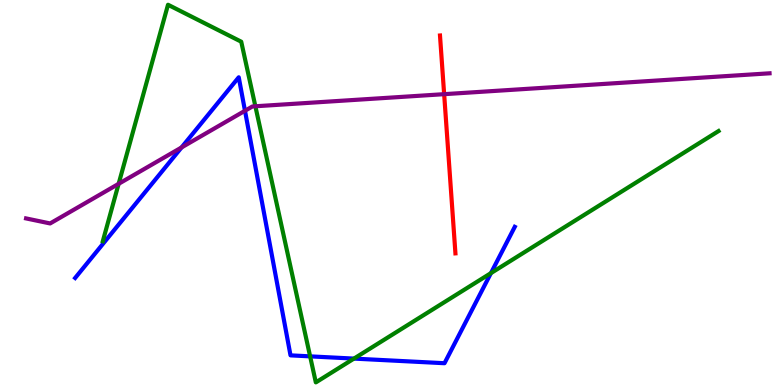[{'lines': ['blue', 'red'], 'intersections': []}, {'lines': ['green', 'red'], 'intersections': []}, {'lines': ['purple', 'red'], 'intersections': [{'x': 5.73, 'y': 7.55}]}, {'lines': ['blue', 'green'], 'intersections': [{'x': 4.0, 'y': 0.744}, {'x': 4.57, 'y': 0.686}, {'x': 6.33, 'y': 2.91}]}, {'lines': ['blue', 'purple'], 'intersections': [{'x': 2.34, 'y': 6.17}, {'x': 3.16, 'y': 7.12}]}, {'lines': ['green', 'purple'], 'intersections': [{'x': 1.53, 'y': 5.23}, {'x': 3.3, 'y': 7.24}]}]